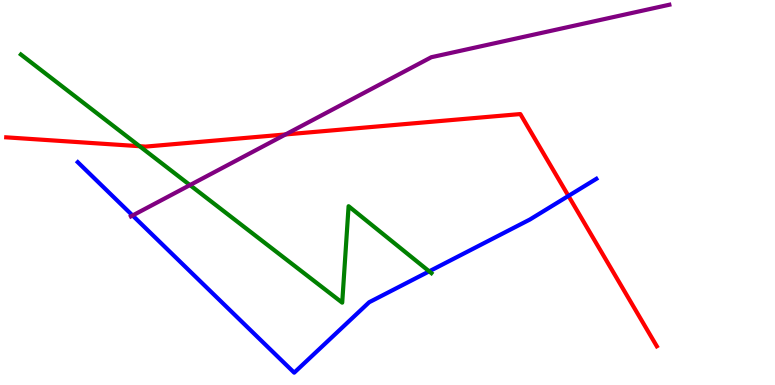[{'lines': ['blue', 'red'], 'intersections': [{'x': 7.33, 'y': 4.91}]}, {'lines': ['green', 'red'], 'intersections': [{'x': 1.8, 'y': 6.2}]}, {'lines': ['purple', 'red'], 'intersections': [{'x': 3.68, 'y': 6.51}]}, {'lines': ['blue', 'green'], 'intersections': [{'x': 5.54, 'y': 2.95}]}, {'lines': ['blue', 'purple'], 'intersections': [{'x': 1.71, 'y': 4.4}]}, {'lines': ['green', 'purple'], 'intersections': [{'x': 2.45, 'y': 5.19}]}]